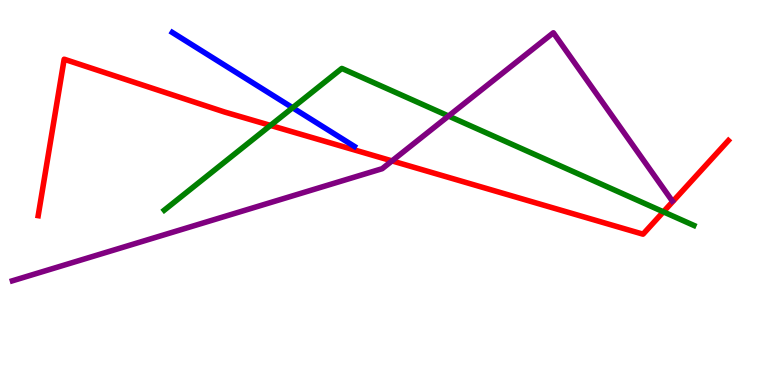[{'lines': ['blue', 'red'], 'intersections': []}, {'lines': ['green', 'red'], 'intersections': [{'x': 3.49, 'y': 6.74}, {'x': 8.56, 'y': 4.5}]}, {'lines': ['purple', 'red'], 'intersections': [{'x': 5.06, 'y': 5.82}]}, {'lines': ['blue', 'green'], 'intersections': [{'x': 3.78, 'y': 7.2}]}, {'lines': ['blue', 'purple'], 'intersections': []}, {'lines': ['green', 'purple'], 'intersections': [{'x': 5.79, 'y': 6.99}]}]